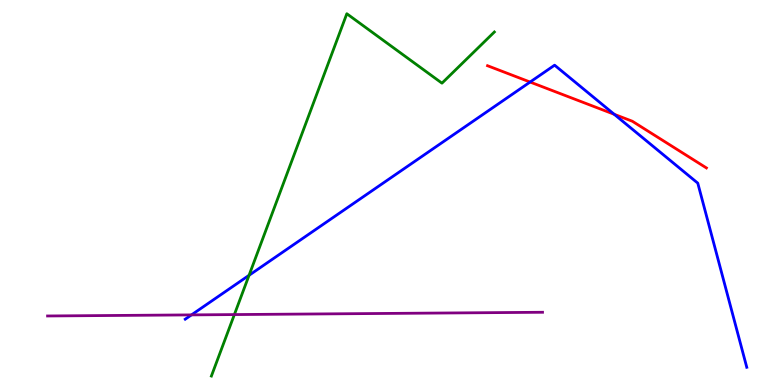[{'lines': ['blue', 'red'], 'intersections': [{'x': 6.84, 'y': 7.87}, {'x': 7.93, 'y': 7.03}]}, {'lines': ['green', 'red'], 'intersections': []}, {'lines': ['purple', 'red'], 'intersections': []}, {'lines': ['blue', 'green'], 'intersections': [{'x': 3.21, 'y': 2.85}]}, {'lines': ['blue', 'purple'], 'intersections': [{'x': 2.47, 'y': 1.82}]}, {'lines': ['green', 'purple'], 'intersections': [{'x': 3.02, 'y': 1.83}]}]